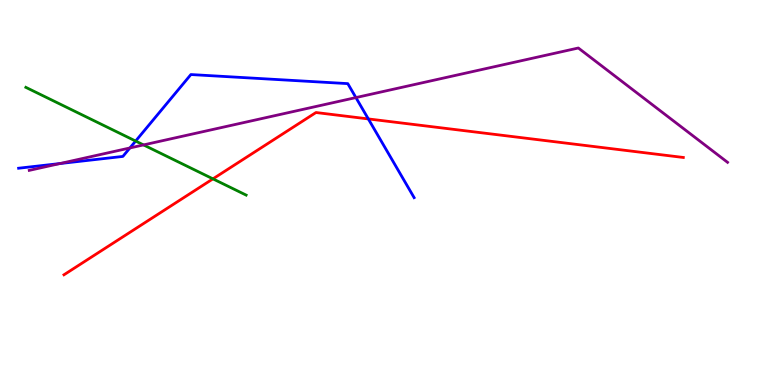[{'lines': ['blue', 'red'], 'intersections': [{'x': 4.75, 'y': 6.91}]}, {'lines': ['green', 'red'], 'intersections': [{'x': 2.75, 'y': 5.35}]}, {'lines': ['purple', 'red'], 'intersections': []}, {'lines': ['blue', 'green'], 'intersections': [{'x': 1.75, 'y': 6.34}]}, {'lines': ['blue', 'purple'], 'intersections': [{'x': 0.773, 'y': 5.75}, {'x': 1.68, 'y': 6.16}, {'x': 4.59, 'y': 7.47}]}, {'lines': ['green', 'purple'], 'intersections': [{'x': 1.85, 'y': 6.24}]}]